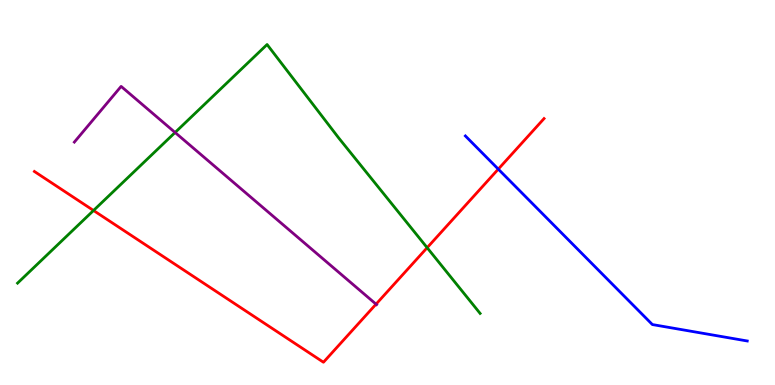[{'lines': ['blue', 'red'], 'intersections': [{'x': 6.43, 'y': 5.61}]}, {'lines': ['green', 'red'], 'intersections': [{'x': 1.21, 'y': 4.53}, {'x': 5.51, 'y': 3.57}]}, {'lines': ['purple', 'red'], 'intersections': [{'x': 4.85, 'y': 2.1}]}, {'lines': ['blue', 'green'], 'intersections': []}, {'lines': ['blue', 'purple'], 'intersections': []}, {'lines': ['green', 'purple'], 'intersections': [{'x': 2.26, 'y': 6.56}]}]